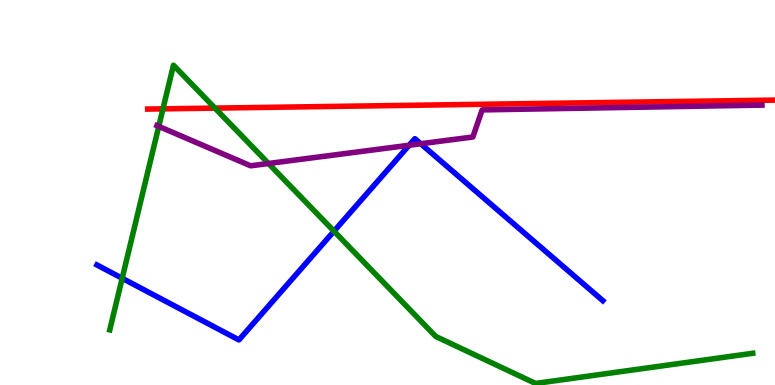[{'lines': ['blue', 'red'], 'intersections': []}, {'lines': ['green', 'red'], 'intersections': [{'x': 2.1, 'y': 7.17}, {'x': 2.77, 'y': 7.19}]}, {'lines': ['purple', 'red'], 'intersections': []}, {'lines': ['blue', 'green'], 'intersections': [{'x': 1.58, 'y': 2.77}, {'x': 4.31, 'y': 3.99}]}, {'lines': ['blue', 'purple'], 'intersections': [{'x': 5.28, 'y': 6.23}, {'x': 5.43, 'y': 6.27}]}, {'lines': ['green', 'purple'], 'intersections': [{'x': 2.05, 'y': 6.72}, {'x': 3.46, 'y': 5.75}]}]